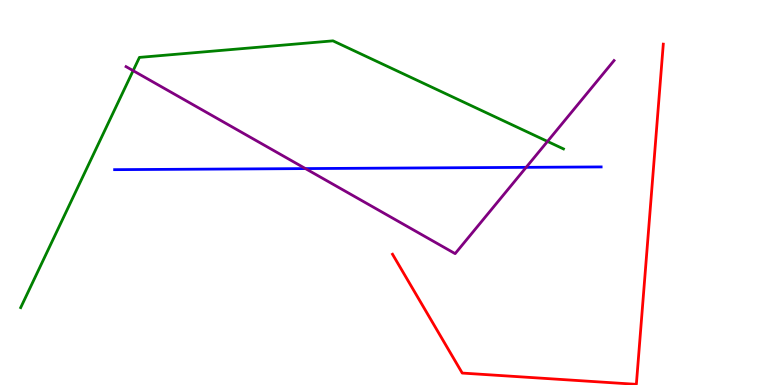[{'lines': ['blue', 'red'], 'intersections': []}, {'lines': ['green', 'red'], 'intersections': []}, {'lines': ['purple', 'red'], 'intersections': []}, {'lines': ['blue', 'green'], 'intersections': []}, {'lines': ['blue', 'purple'], 'intersections': [{'x': 3.94, 'y': 5.62}, {'x': 6.79, 'y': 5.65}]}, {'lines': ['green', 'purple'], 'intersections': [{'x': 1.72, 'y': 8.16}, {'x': 7.06, 'y': 6.33}]}]